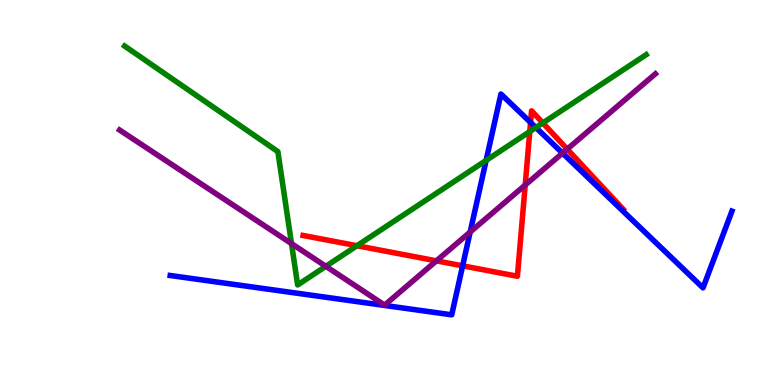[{'lines': ['blue', 'red'], 'intersections': [{'x': 5.97, 'y': 3.1}, {'x': 6.85, 'y': 6.82}]}, {'lines': ['green', 'red'], 'intersections': [{'x': 4.61, 'y': 3.62}, {'x': 6.84, 'y': 6.58}, {'x': 7.0, 'y': 6.81}]}, {'lines': ['purple', 'red'], 'intersections': [{'x': 5.63, 'y': 3.22}, {'x': 6.78, 'y': 5.19}, {'x': 7.32, 'y': 6.13}]}, {'lines': ['blue', 'green'], 'intersections': [{'x': 6.27, 'y': 5.83}, {'x': 6.91, 'y': 6.69}]}, {'lines': ['blue', 'purple'], 'intersections': [{'x': 6.07, 'y': 3.97}, {'x': 7.26, 'y': 6.02}]}, {'lines': ['green', 'purple'], 'intersections': [{'x': 3.76, 'y': 3.67}, {'x': 4.2, 'y': 3.08}]}]